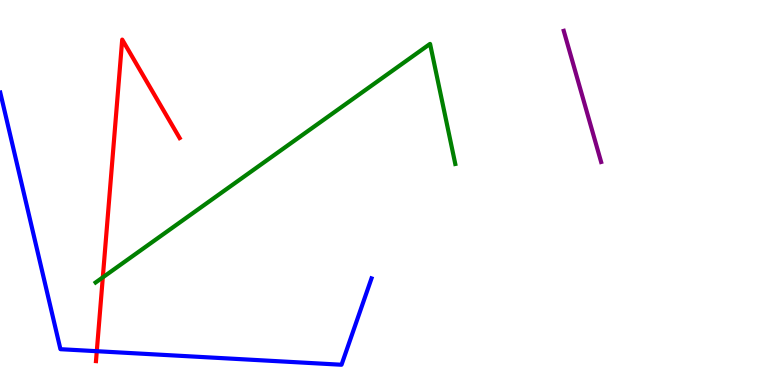[{'lines': ['blue', 'red'], 'intersections': [{'x': 1.25, 'y': 0.878}]}, {'lines': ['green', 'red'], 'intersections': [{'x': 1.33, 'y': 2.8}]}, {'lines': ['purple', 'red'], 'intersections': []}, {'lines': ['blue', 'green'], 'intersections': []}, {'lines': ['blue', 'purple'], 'intersections': []}, {'lines': ['green', 'purple'], 'intersections': []}]